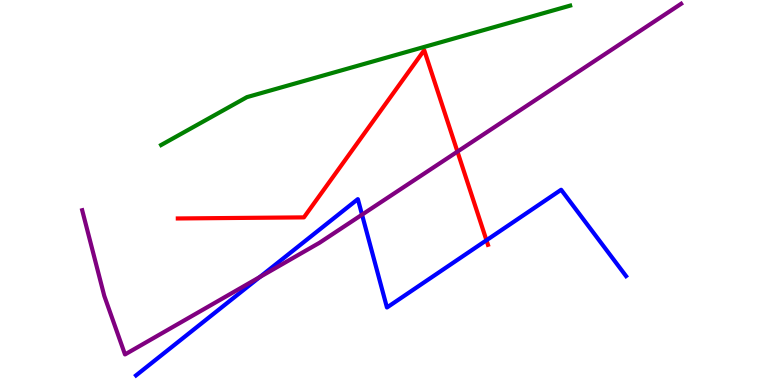[{'lines': ['blue', 'red'], 'intersections': [{'x': 6.28, 'y': 3.76}]}, {'lines': ['green', 'red'], 'intersections': []}, {'lines': ['purple', 'red'], 'intersections': [{'x': 5.9, 'y': 6.06}]}, {'lines': ['blue', 'green'], 'intersections': []}, {'lines': ['blue', 'purple'], 'intersections': [{'x': 3.35, 'y': 2.8}, {'x': 4.67, 'y': 4.42}]}, {'lines': ['green', 'purple'], 'intersections': []}]